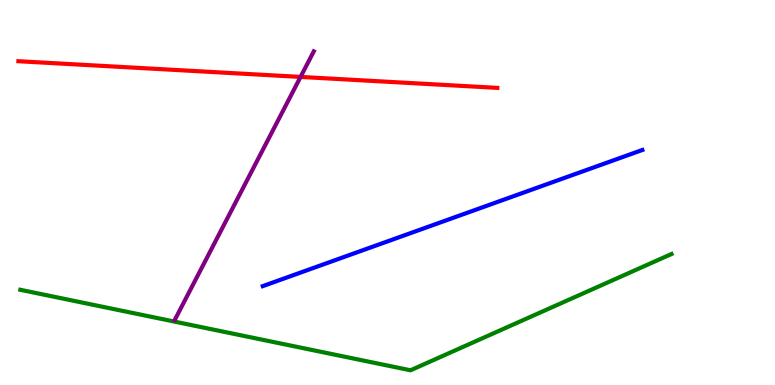[{'lines': ['blue', 'red'], 'intersections': []}, {'lines': ['green', 'red'], 'intersections': []}, {'lines': ['purple', 'red'], 'intersections': [{'x': 3.88, 'y': 8.0}]}, {'lines': ['blue', 'green'], 'intersections': []}, {'lines': ['blue', 'purple'], 'intersections': []}, {'lines': ['green', 'purple'], 'intersections': []}]